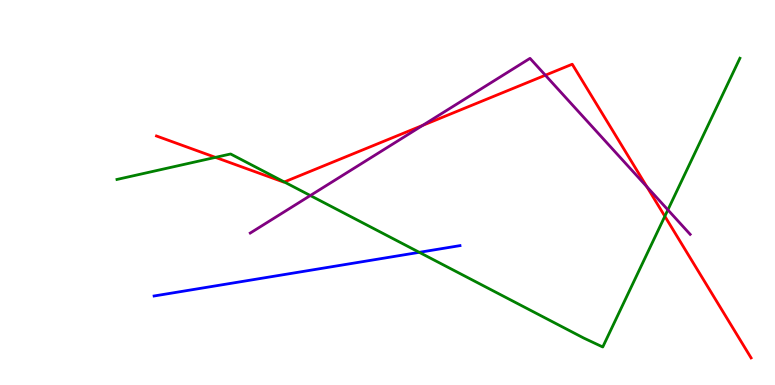[{'lines': ['blue', 'red'], 'intersections': []}, {'lines': ['green', 'red'], 'intersections': [{'x': 2.78, 'y': 5.91}, {'x': 3.67, 'y': 5.27}, {'x': 8.58, 'y': 4.38}]}, {'lines': ['purple', 'red'], 'intersections': [{'x': 5.45, 'y': 6.74}, {'x': 7.04, 'y': 8.05}, {'x': 8.35, 'y': 5.15}]}, {'lines': ['blue', 'green'], 'intersections': [{'x': 5.41, 'y': 3.45}]}, {'lines': ['blue', 'purple'], 'intersections': []}, {'lines': ['green', 'purple'], 'intersections': [{'x': 4.0, 'y': 4.92}, {'x': 8.62, 'y': 4.55}]}]